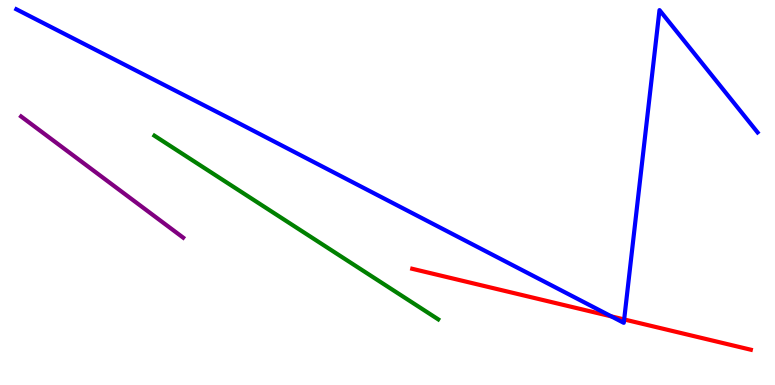[{'lines': ['blue', 'red'], 'intersections': [{'x': 7.89, 'y': 1.78}, {'x': 8.05, 'y': 1.7}]}, {'lines': ['green', 'red'], 'intersections': []}, {'lines': ['purple', 'red'], 'intersections': []}, {'lines': ['blue', 'green'], 'intersections': []}, {'lines': ['blue', 'purple'], 'intersections': []}, {'lines': ['green', 'purple'], 'intersections': []}]